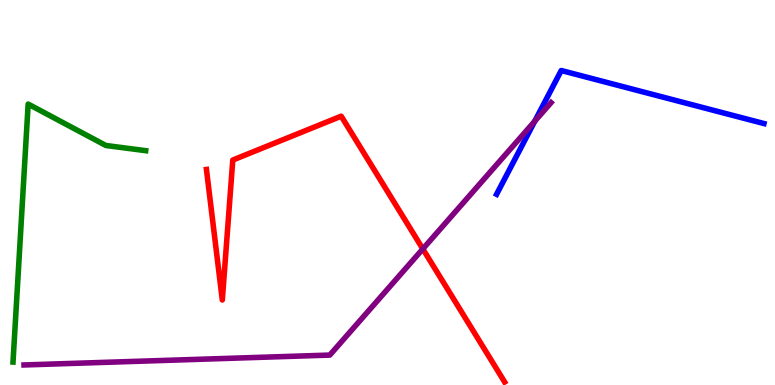[{'lines': ['blue', 'red'], 'intersections': []}, {'lines': ['green', 'red'], 'intersections': []}, {'lines': ['purple', 'red'], 'intersections': [{'x': 5.46, 'y': 3.53}]}, {'lines': ['blue', 'green'], 'intersections': []}, {'lines': ['blue', 'purple'], 'intersections': [{'x': 6.9, 'y': 6.85}]}, {'lines': ['green', 'purple'], 'intersections': []}]